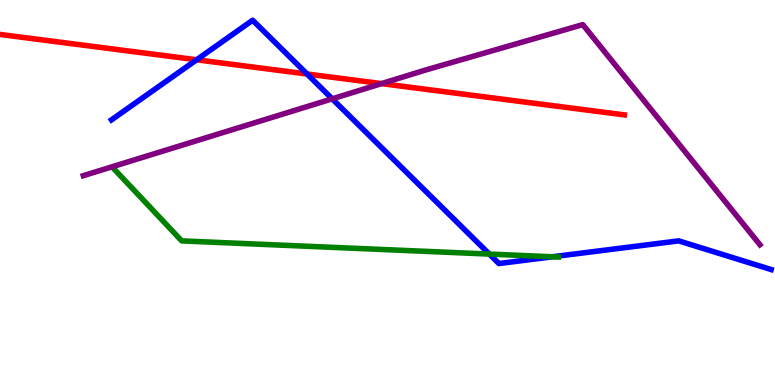[{'lines': ['blue', 'red'], 'intersections': [{'x': 2.54, 'y': 8.45}, {'x': 3.96, 'y': 8.08}]}, {'lines': ['green', 'red'], 'intersections': []}, {'lines': ['purple', 'red'], 'intersections': [{'x': 4.92, 'y': 7.83}]}, {'lines': ['blue', 'green'], 'intersections': [{'x': 6.31, 'y': 3.4}, {'x': 7.13, 'y': 3.33}]}, {'lines': ['blue', 'purple'], 'intersections': [{'x': 4.29, 'y': 7.43}]}, {'lines': ['green', 'purple'], 'intersections': []}]